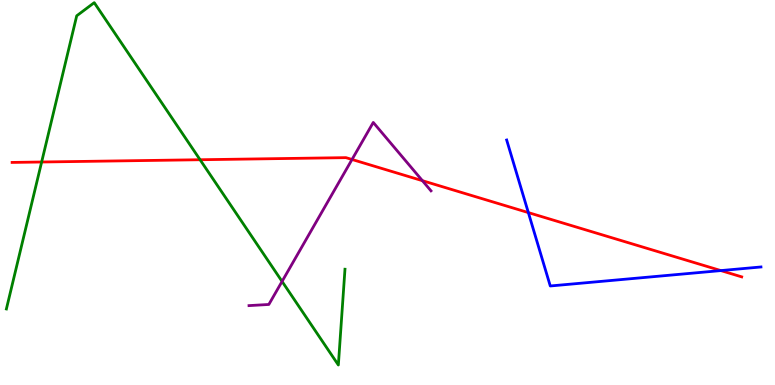[{'lines': ['blue', 'red'], 'intersections': [{'x': 6.82, 'y': 4.48}, {'x': 9.3, 'y': 2.97}]}, {'lines': ['green', 'red'], 'intersections': [{'x': 0.537, 'y': 5.79}, {'x': 2.58, 'y': 5.85}]}, {'lines': ['purple', 'red'], 'intersections': [{'x': 4.54, 'y': 5.86}, {'x': 5.45, 'y': 5.31}]}, {'lines': ['blue', 'green'], 'intersections': []}, {'lines': ['blue', 'purple'], 'intersections': []}, {'lines': ['green', 'purple'], 'intersections': [{'x': 3.64, 'y': 2.69}]}]